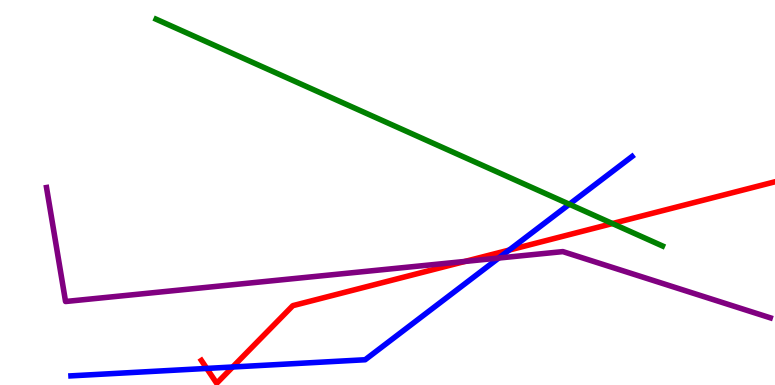[{'lines': ['blue', 'red'], 'intersections': [{'x': 2.67, 'y': 0.431}, {'x': 3.0, 'y': 0.467}, {'x': 6.57, 'y': 3.5}]}, {'lines': ['green', 'red'], 'intersections': [{'x': 7.9, 'y': 4.19}]}, {'lines': ['purple', 'red'], 'intersections': [{'x': 6.0, 'y': 3.21}]}, {'lines': ['blue', 'green'], 'intersections': [{'x': 7.35, 'y': 4.69}]}, {'lines': ['blue', 'purple'], 'intersections': [{'x': 6.43, 'y': 3.3}]}, {'lines': ['green', 'purple'], 'intersections': []}]